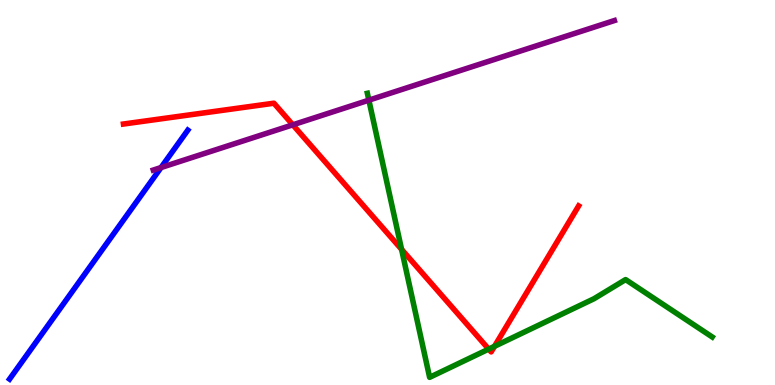[{'lines': ['blue', 'red'], 'intersections': []}, {'lines': ['green', 'red'], 'intersections': [{'x': 5.18, 'y': 3.52}, {'x': 6.31, 'y': 0.933}, {'x': 6.38, 'y': 1.0}]}, {'lines': ['purple', 'red'], 'intersections': [{'x': 3.78, 'y': 6.76}]}, {'lines': ['blue', 'green'], 'intersections': []}, {'lines': ['blue', 'purple'], 'intersections': [{'x': 2.08, 'y': 5.65}]}, {'lines': ['green', 'purple'], 'intersections': [{'x': 4.76, 'y': 7.4}]}]